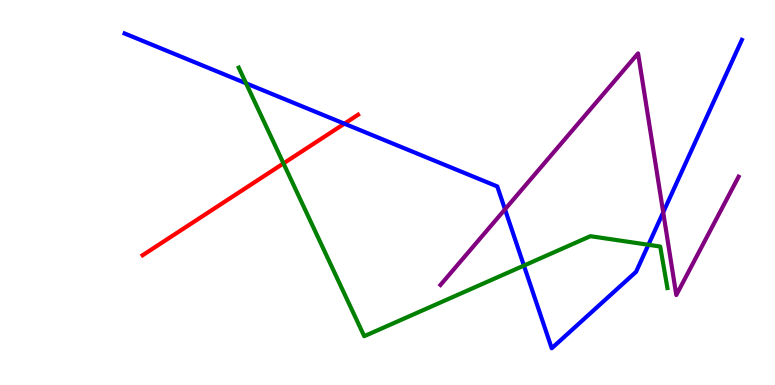[{'lines': ['blue', 'red'], 'intersections': [{'x': 4.44, 'y': 6.79}]}, {'lines': ['green', 'red'], 'intersections': [{'x': 3.66, 'y': 5.76}]}, {'lines': ['purple', 'red'], 'intersections': []}, {'lines': ['blue', 'green'], 'intersections': [{'x': 3.17, 'y': 7.84}, {'x': 6.76, 'y': 3.1}, {'x': 8.37, 'y': 3.64}]}, {'lines': ['blue', 'purple'], 'intersections': [{'x': 6.52, 'y': 4.56}, {'x': 8.56, 'y': 4.49}]}, {'lines': ['green', 'purple'], 'intersections': []}]